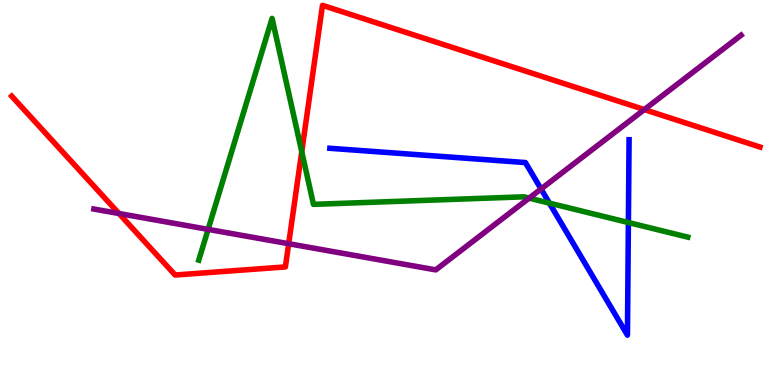[{'lines': ['blue', 'red'], 'intersections': []}, {'lines': ['green', 'red'], 'intersections': [{'x': 3.89, 'y': 6.06}]}, {'lines': ['purple', 'red'], 'intersections': [{'x': 1.53, 'y': 4.45}, {'x': 3.72, 'y': 3.67}, {'x': 8.31, 'y': 7.15}]}, {'lines': ['blue', 'green'], 'intersections': [{'x': 7.09, 'y': 4.72}, {'x': 8.11, 'y': 4.22}]}, {'lines': ['blue', 'purple'], 'intersections': [{'x': 6.98, 'y': 5.09}]}, {'lines': ['green', 'purple'], 'intersections': [{'x': 2.69, 'y': 4.04}, {'x': 6.83, 'y': 4.85}]}]